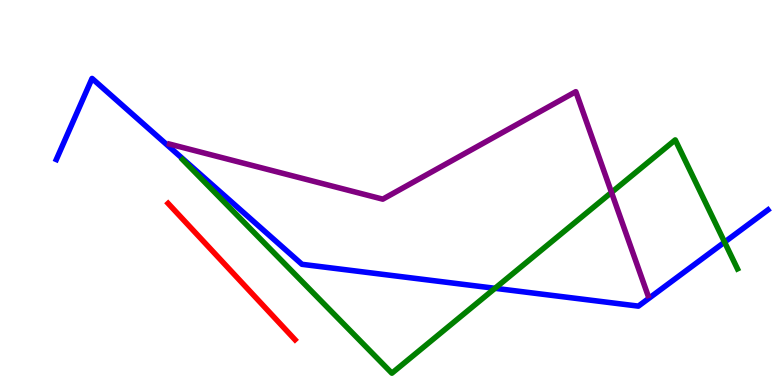[{'lines': ['blue', 'red'], 'intersections': []}, {'lines': ['green', 'red'], 'intersections': []}, {'lines': ['purple', 'red'], 'intersections': []}, {'lines': ['blue', 'green'], 'intersections': [{'x': 6.39, 'y': 2.51}, {'x': 9.35, 'y': 3.71}]}, {'lines': ['blue', 'purple'], 'intersections': []}, {'lines': ['green', 'purple'], 'intersections': [{'x': 7.89, 'y': 5.0}]}]